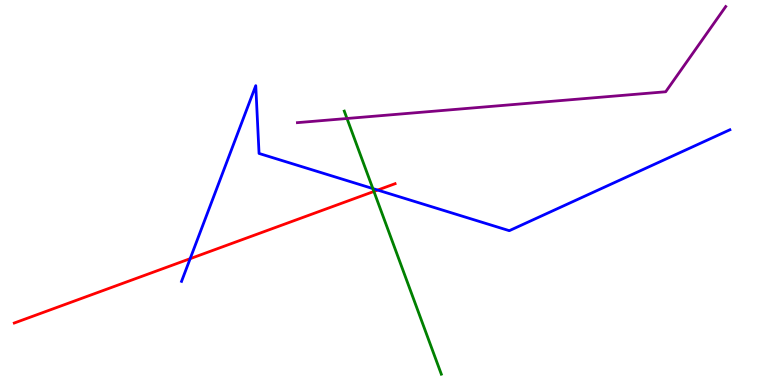[{'lines': ['blue', 'red'], 'intersections': [{'x': 2.45, 'y': 3.28}, {'x': 4.87, 'y': 5.06}]}, {'lines': ['green', 'red'], 'intersections': [{'x': 4.82, 'y': 5.03}]}, {'lines': ['purple', 'red'], 'intersections': []}, {'lines': ['blue', 'green'], 'intersections': [{'x': 4.81, 'y': 5.1}]}, {'lines': ['blue', 'purple'], 'intersections': []}, {'lines': ['green', 'purple'], 'intersections': [{'x': 4.48, 'y': 6.92}]}]